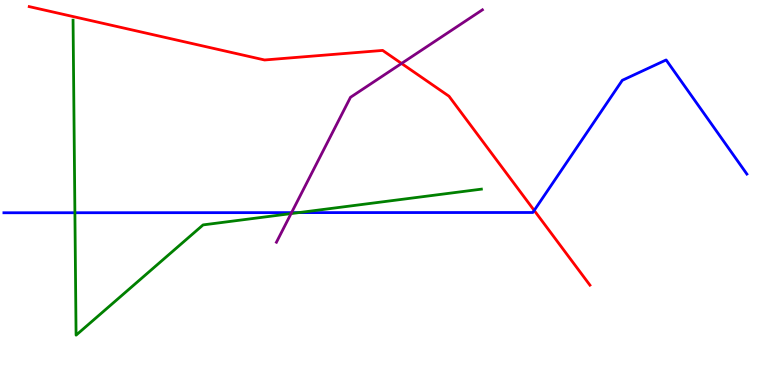[{'lines': ['blue', 'red'], 'intersections': [{'x': 6.89, 'y': 4.53}]}, {'lines': ['green', 'red'], 'intersections': []}, {'lines': ['purple', 'red'], 'intersections': [{'x': 5.18, 'y': 8.35}]}, {'lines': ['blue', 'green'], 'intersections': [{'x': 0.966, 'y': 4.47}, {'x': 3.85, 'y': 4.48}]}, {'lines': ['blue', 'purple'], 'intersections': [{'x': 3.76, 'y': 4.48}]}, {'lines': ['green', 'purple'], 'intersections': [{'x': 3.76, 'y': 4.45}]}]